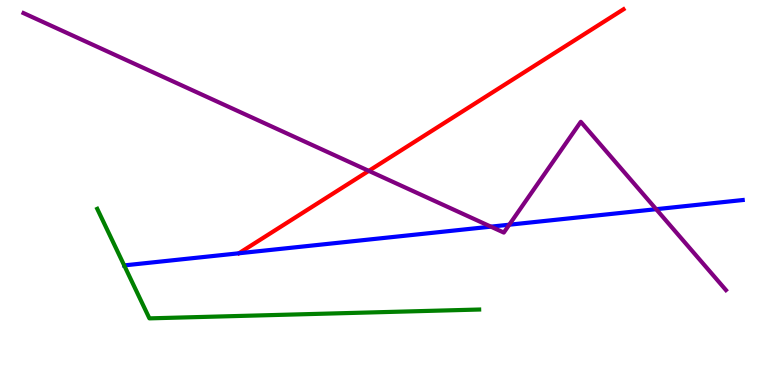[{'lines': ['blue', 'red'], 'intersections': []}, {'lines': ['green', 'red'], 'intersections': []}, {'lines': ['purple', 'red'], 'intersections': [{'x': 4.76, 'y': 5.56}]}, {'lines': ['blue', 'green'], 'intersections': [{'x': 1.6, 'y': 3.11}]}, {'lines': ['blue', 'purple'], 'intersections': [{'x': 6.33, 'y': 4.11}, {'x': 6.57, 'y': 4.16}, {'x': 8.47, 'y': 4.57}]}, {'lines': ['green', 'purple'], 'intersections': []}]